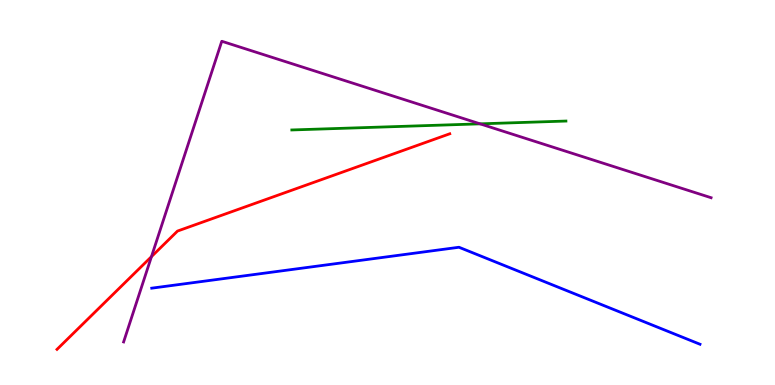[{'lines': ['blue', 'red'], 'intersections': []}, {'lines': ['green', 'red'], 'intersections': []}, {'lines': ['purple', 'red'], 'intersections': [{'x': 1.95, 'y': 3.33}]}, {'lines': ['blue', 'green'], 'intersections': []}, {'lines': ['blue', 'purple'], 'intersections': []}, {'lines': ['green', 'purple'], 'intersections': [{'x': 6.19, 'y': 6.78}]}]